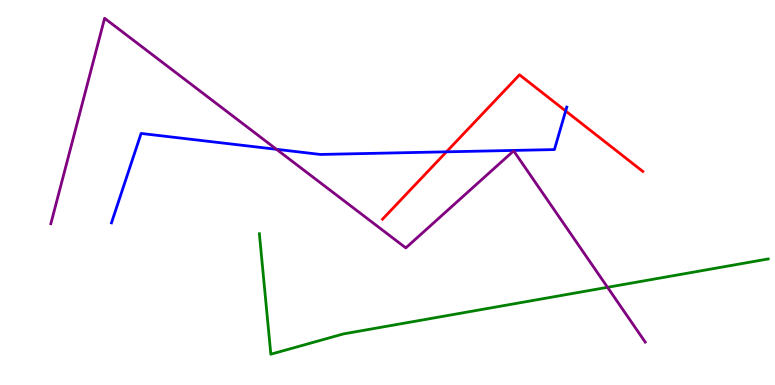[{'lines': ['blue', 'red'], 'intersections': [{'x': 5.76, 'y': 6.06}, {'x': 7.3, 'y': 7.12}]}, {'lines': ['green', 'red'], 'intersections': []}, {'lines': ['purple', 'red'], 'intersections': []}, {'lines': ['blue', 'green'], 'intersections': []}, {'lines': ['blue', 'purple'], 'intersections': [{'x': 3.57, 'y': 6.12}]}, {'lines': ['green', 'purple'], 'intersections': [{'x': 7.84, 'y': 2.54}]}]